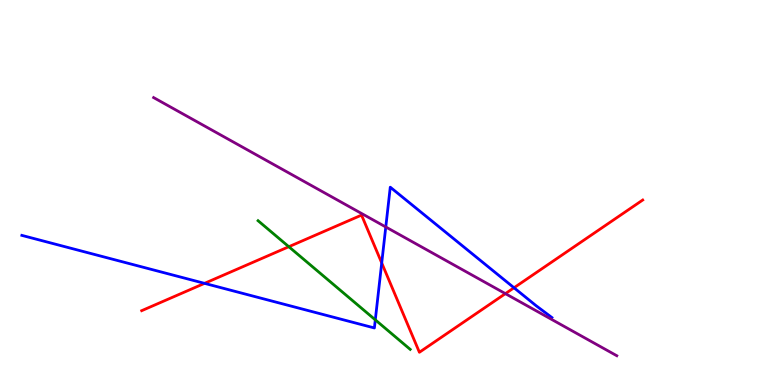[{'lines': ['blue', 'red'], 'intersections': [{'x': 2.64, 'y': 2.64}, {'x': 4.93, 'y': 3.17}, {'x': 6.63, 'y': 2.53}]}, {'lines': ['green', 'red'], 'intersections': [{'x': 3.73, 'y': 3.59}]}, {'lines': ['purple', 'red'], 'intersections': [{'x': 6.52, 'y': 2.37}]}, {'lines': ['blue', 'green'], 'intersections': [{'x': 4.84, 'y': 1.69}]}, {'lines': ['blue', 'purple'], 'intersections': [{'x': 4.98, 'y': 4.1}]}, {'lines': ['green', 'purple'], 'intersections': []}]